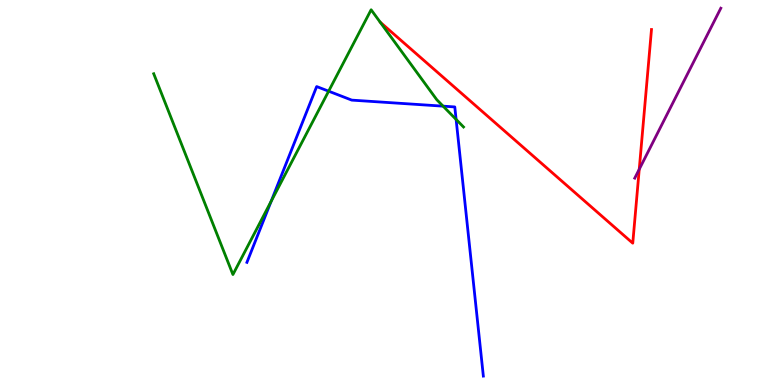[{'lines': ['blue', 'red'], 'intersections': []}, {'lines': ['green', 'red'], 'intersections': []}, {'lines': ['purple', 'red'], 'intersections': [{'x': 8.25, 'y': 5.6}]}, {'lines': ['blue', 'green'], 'intersections': [{'x': 3.5, 'y': 4.77}, {'x': 4.24, 'y': 7.63}, {'x': 5.72, 'y': 7.24}, {'x': 5.89, 'y': 6.9}]}, {'lines': ['blue', 'purple'], 'intersections': []}, {'lines': ['green', 'purple'], 'intersections': []}]